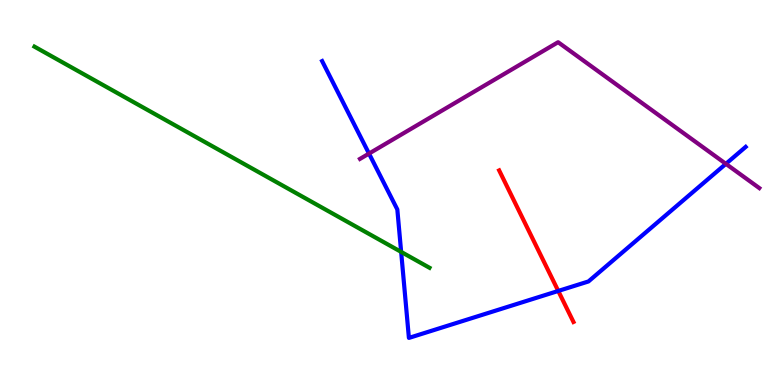[{'lines': ['blue', 'red'], 'intersections': [{'x': 7.2, 'y': 2.44}]}, {'lines': ['green', 'red'], 'intersections': []}, {'lines': ['purple', 'red'], 'intersections': []}, {'lines': ['blue', 'green'], 'intersections': [{'x': 5.18, 'y': 3.46}]}, {'lines': ['blue', 'purple'], 'intersections': [{'x': 4.76, 'y': 6.01}, {'x': 9.37, 'y': 5.74}]}, {'lines': ['green', 'purple'], 'intersections': []}]